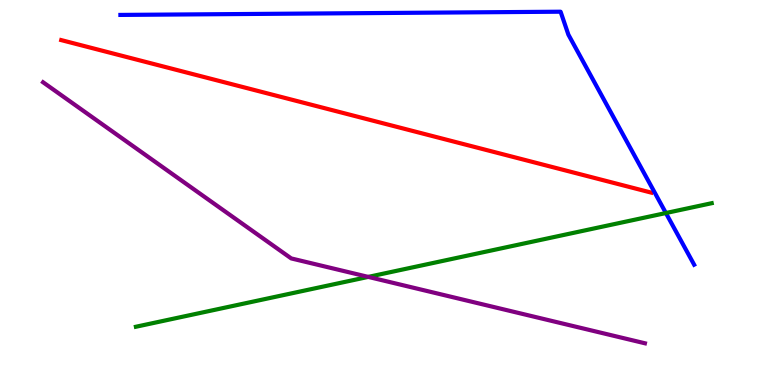[{'lines': ['blue', 'red'], 'intersections': []}, {'lines': ['green', 'red'], 'intersections': []}, {'lines': ['purple', 'red'], 'intersections': []}, {'lines': ['blue', 'green'], 'intersections': [{'x': 8.59, 'y': 4.47}]}, {'lines': ['blue', 'purple'], 'intersections': []}, {'lines': ['green', 'purple'], 'intersections': [{'x': 4.75, 'y': 2.81}]}]